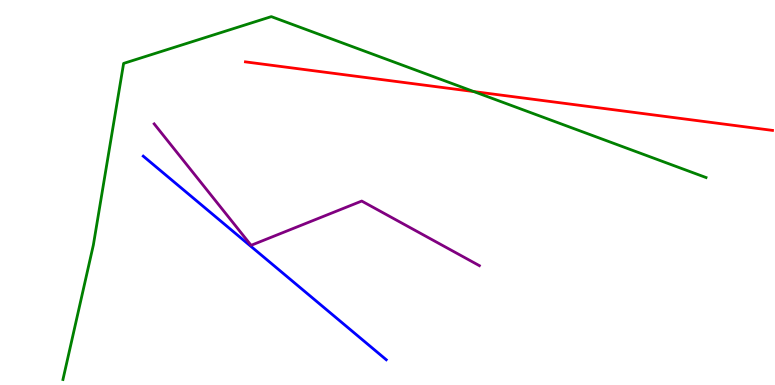[{'lines': ['blue', 'red'], 'intersections': []}, {'lines': ['green', 'red'], 'intersections': [{'x': 6.11, 'y': 7.62}]}, {'lines': ['purple', 'red'], 'intersections': []}, {'lines': ['blue', 'green'], 'intersections': []}, {'lines': ['blue', 'purple'], 'intersections': []}, {'lines': ['green', 'purple'], 'intersections': []}]